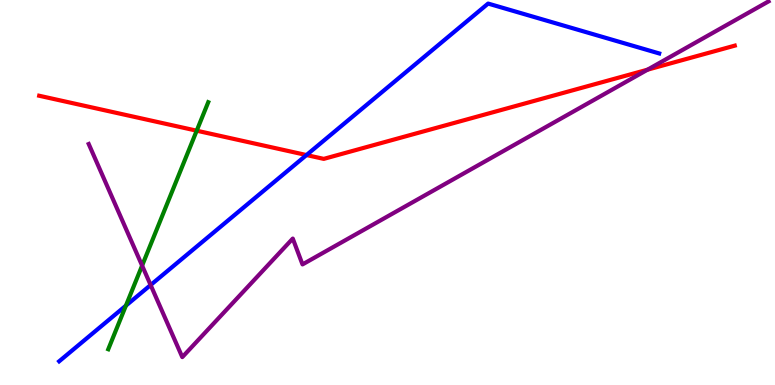[{'lines': ['blue', 'red'], 'intersections': [{'x': 3.95, 'y': 5.97}]}, {'lines': ['green', 'red'], 'intersections': [{'x': 2.54, 'y': 6.61}]}, {'lines': ['purple', 'red'], 'intersections': [{'x': 8.36, 'y': 8.19}]}, {'lines': ['blue', 'green'], 'intersections': [{'x': 1.62, 'y': 2.06}]}, {'lines': ['blue', 'purple'], 'intersections': [{'x': 1.94, 'y': 2.6}]}, {'lines': ['green', 'purple'], 'intersections': [{'x': 1.83, 'y': 3.1}]}]